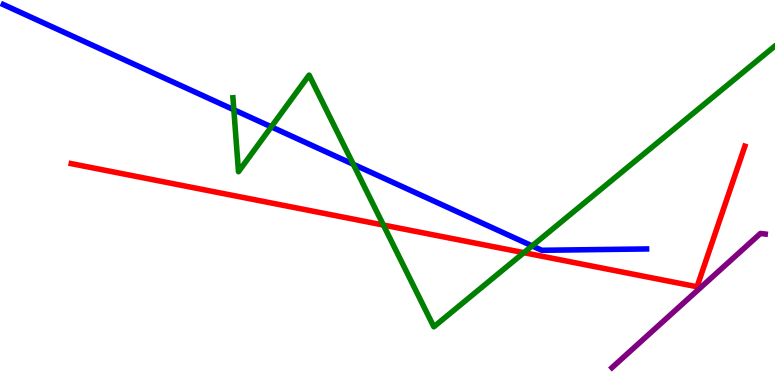[{'lines': ['blue', 'red'], 'intersections': []}, {'lines': ['green', 'red'], 'intersections': [{'x': 4.95, 'y': 4.15}, {'x': 6.76, 'y': 3.44}]}, {'lines': ['purple', 'red'], 'intersections': []}, {'lines': ['blue', 'green'], 'intersections': [{'x': 3.02, 'y': 7.15}, {'x': 3.5, 'y': 6.71}, {'x': 4.56, 'y': 5.73}, {'x': 6.87, 'y': 3.61}]}, {'lines': ['blue', 'purple'], 'intersections': []}, {'lines': ['green', 'purple'], 'intersections': []}]